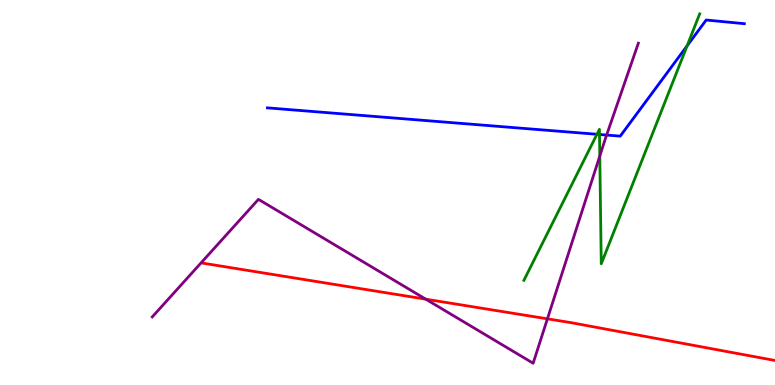[{'lines': ['blue', 'red'], 'intersections': []}, {'lines': ['green', 'red'], 'intersections': []}, {'lines': ['purple', 'red'], 'intersections': [{'x': 5.49, 'y': 2.23}, {'x': 7.06, 'y': 1.72}]}, {'lines': ['blue', 'green'], 'intersections': [{'x': 7.7, 'y': 6.51}, {'x': 7.74, 'y': 6.51}, {'x': 8.87, 'y': 8.81}]}, {'lines': ['blue', 'purple'], 'intersections': [{'x': 7.83, 'y': 6.49}]}, {'lines': ['green', 'purple'], 'intersections': [{'x': 7.74, 'y': 5.95}]}]